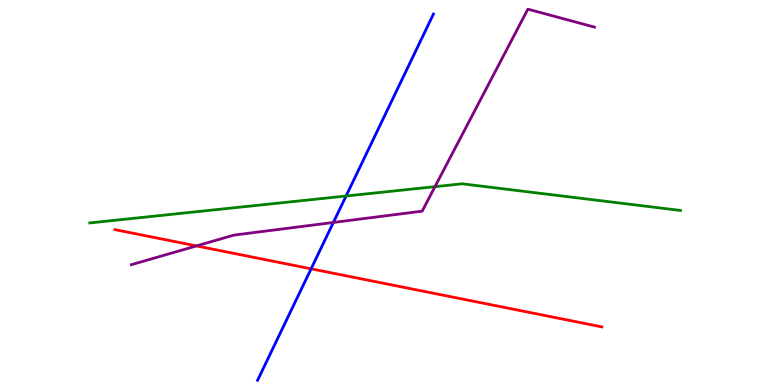[{'lines': ['blue', 'red'], 'intersections': [{'x': 4.01, 'y': 3.02}]}, {'lines': ['green', 'red'], 'intersections': []}, {'lines': ['purple', 'red'], 'intersections': [{'x': 2.54, 'y': 3.61}]}, {'lines': ['blue', 'green'], 'intersections': [{'x': 4.47, 'y': 4.91}]}, {'lines': ['blue', 'purple'], 'intersections': [{'x': 4.3, 'y': 4.22}]}, {'lines': ['green', 'purple'], 'intersections': [{'x': 5.61, 'y': 5.15}]}]